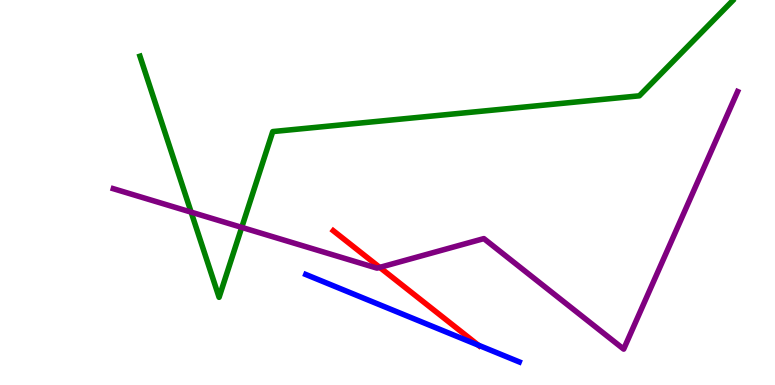[{'lines': ['blue', 'red'], 'intersections': [{'x': 6.17, 'y': 1.04}]}, {'lines': ['green', 'red'], 'intersections': []}, {'lines': ['purple', 'red'], 'intersections': [{'x': 4.9, 'y': 3.05}]}, {'lines': ['blue', 'green'], 'intersections': []}, {'lines': ['blue', 'purple'], 'intersections': []}, {'lines': ['green', 'purple'], 'intersections': [{'x': 2.47, 'y': 4.49}, {'x': 3.12, 'y': 4.09}]}]